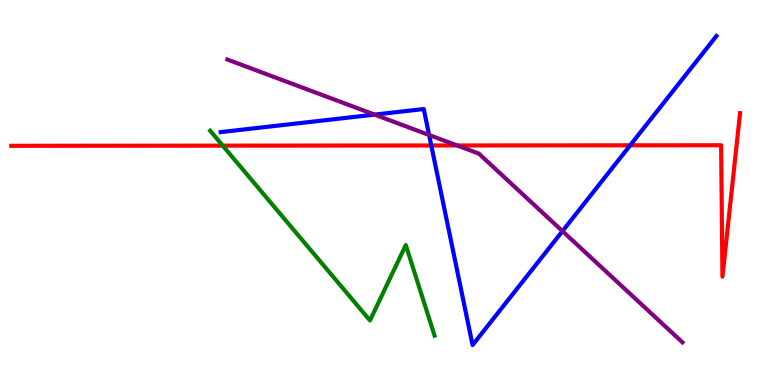[{'lines': ['blue', 'red'], 'intersections': [{'x': 5.56, 'y': 6.22}, {'x': 8.13, 'y': 6.23}]}, {'lines': ['green', 'red'], 'intersections': [{'x': 2.87, 'y': 6.22}]}, {'lines': ['purple', 'red'], 'intersections': [{'x': 5.9, 'y': 6.22}]}, {'lines': ['blue', 'green'], 'intersections': []}, {'lines': ['blue', 'purple'], 'intersections': [{'x': 4.83, 'y': 7.02}, {'x': 5.54, 'y': 6.49}, {'x': 7.26, 'y': 4.0}]}, {'lines': ['green', 'purple'], 'intersections': []}]